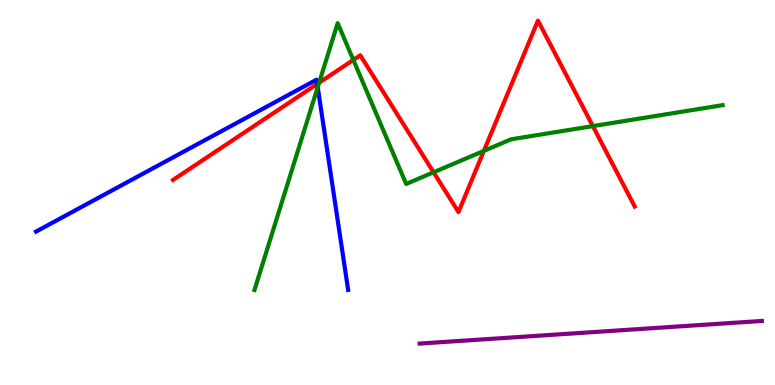[{'lines': ['blue', 'red'], 'intersections': [{'x': 4.09, 'y': 7.82}]}, {'lines': ['green', 'red'], 'intersections': [{'x': 4.12, 'y': 7.85}, {'x': 4.56, 'y': 8.44}, {'x': 5.59, 'y': 5.52}, {'x': 6.24, 'y': 6.08}, {'x': 7.65, 'y': 6.72}]}, {'lines': ['purple', 'red'], 'intersections': []}, {'lines': ['blue', 'green'], 'intersections': [{'x': 4.1, 'y': 7.74}]}, {'lines': ['blue', 'purple'], 'intersections': []}, {'lines': ['green', 'purple'], 'intersections': []}]